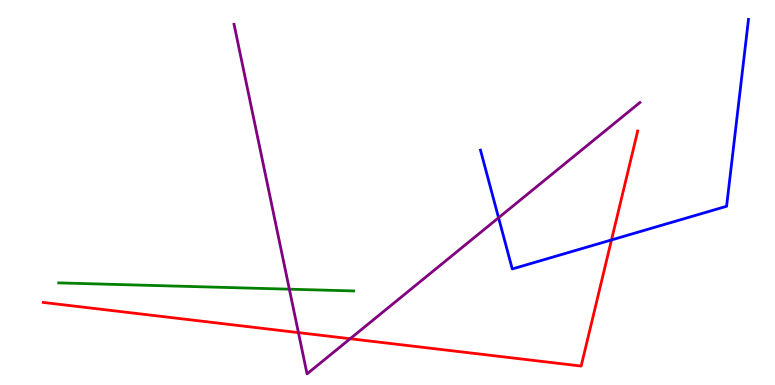[{'lines': ['blue', 'red'], 'intersections': [{'x': 7.89, 'y': 3.77}]}, {'lines': ['green', 'red'], 'intersections': []}, {'lines': ['purple', 'red'], 'intersections': [{'x': 3.85, 'y': 1.36}, {'x': 4.52, 'y': 1.2}]}, {'lines': ['blue', 'green'], 'intersections': []}, {'lines': ['blue', 'purple'], 'intersections': [{'x': 6.43, 'y': 4.34}]}, {'lines': ['green', 'purple'], 'intersections': [{'x': 3.73, 'y': 2.49}]}]